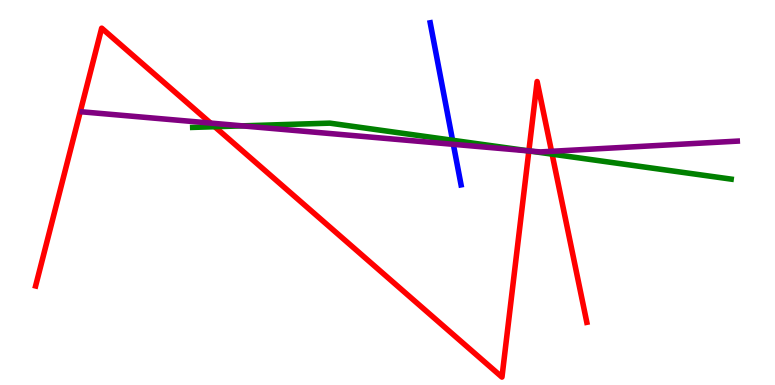[{'lines': ['blue', 'red'], 'intersections': []}, {'lines': ['green', 'red'], 'intersections': [{'x': 2.77, 'y': 6.71}, {'x': 6.82, 'y': 6.08}, {'x': 7.12, 'y': 6.0}]}, {'lines': ['purple', 'red'], 'intersections': [{'x': 2.72, 'y': 6.8}, {'x': 6.82, 'y': 6.08}, {'x': 7.12, 'y': 6.07}]}, {'lines': ['blue', 'green'], 'intersections': [{'x': 5.84, 'y': 6.36}]}, {'lines': ['blue', 'purple'], 'intersections': [{'x': 5.85, 'y': 6.25}]}, {'lines': ['green', 'purple'], 'intersections': [{'x': 3.13, 'y': 6.73}, {'x': 6.83, 'y': 6.08}]}]